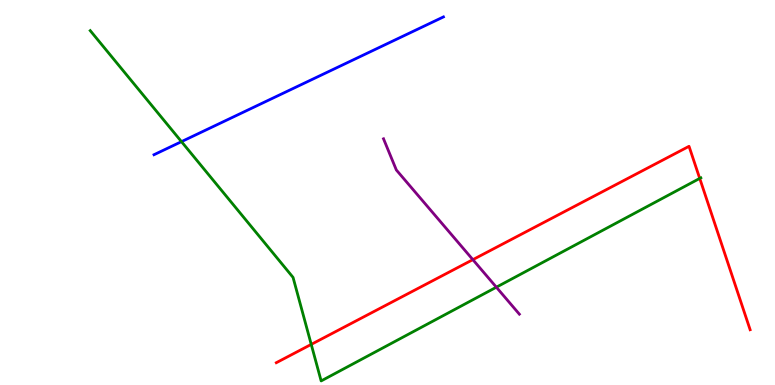[{'lines': ['blue', 'red'], 'intersections': []}, {'lines': ['green', 'red'], 'intersections': [{'x': 4.02, 'y': 1.05}, {'x': 9.03, 'y': 5.37}]}, {'lines': ['purple', 'red'], 'intersections': [{'x': 6.1, 'y': 3.26}]}, {'lines': ['blue', 'green'], 'intersections': [{'x': 2.34, 'y': 6.32}]}, {'lines': ['blue', 'purple'], 'intersections': []}, {'lines': ['green', 'purple'], 'intersections': [{'x': 6.4, 'y': 2.54}]}]